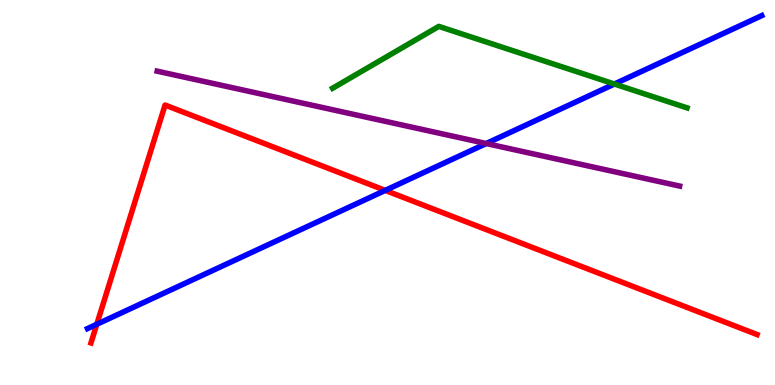[{'lines': ['blue', 'red'], 'intersections': [{'x': 1.25, 'y': 1.58}, {'x': 4.97, 'y': 5.05}]}, {'lines': ['green', 'red'], 'intersections': []}, {'lines': ['purple', 'red'], 'intersections': []}, {'lines': ['blue', 'green'], 'intersections': [{'x': 7.93, 'y': 7.82}]}, {'lines': ['blue', 'purple'], 'intersections': [{'x': 6.27, 'y': 6.27}]}, {'lines': ['green', 'purple'], 'intersections': []}]